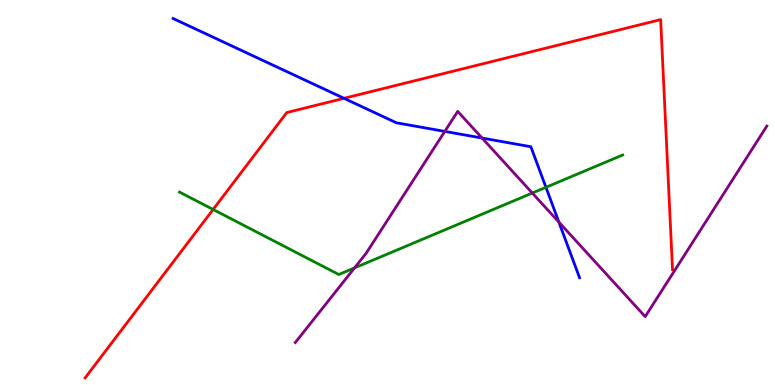[{'lines': ['blue', 'red'], 'intersections': [{'x': 4.44, 'y': 7.45}]}, {'lines': ['green', 'red'], 'intersections': [{'x': 2.75, 'y': 4.56}]}, {'lines': ['purple', 'red'], 'intersections': []}, {'lines': ['blue', 'green'], 'intersections': [{'x': 7.04, 'y': 5.13}]}, {'lines': ['blue', 'purple'], 'intersections': [{'x': 5.74, 'y': 6.59}, {'x': 6.22, 'y': 6.41}, {'x': 7.21, 'y': 4.23}]}, {'lines': ['green', 'purple'], 'intersections': [{'x': 4.57, 'y': 3.04}, {'x': 6.87, 'y': 4.99}]}]